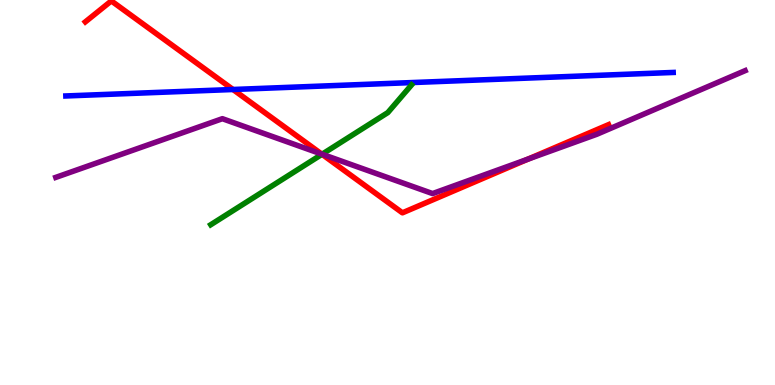[{'lines': ['blue', 'red'], 'intersections': [{'x': 3.01, 'y': 7.68}]}, {'lines': ['green', 'red'], 'intersections': [{'x': 4.15, 'y': 5.99}]}, {'lines': ['purple', 'red'], 'intersections': [{'x': 4.15, 'y': 6.0}, {'x': 6.81, 'y': 5.87}]}, {'lines': ['blue', 'green'], 'intersections': []}, {'lines': ['blue', 'purple'], 'intersections': []}, {'lines': ['green', 'purple'], 'intersections': [{'x': 4.16, 'y': 5.99}]}]